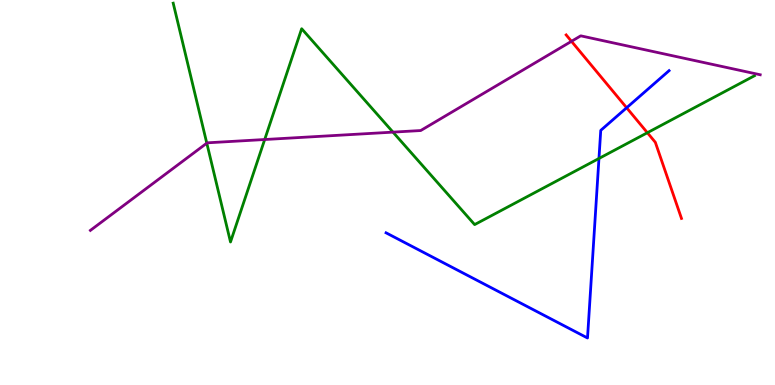[{'lines': ['blue', 'red'], 'intersections': [{'x': 8.09, 'y': 7.2}]}, {'lines': ['green', 'red'], 'intersections': [{'x': 8.35, 'y': 6.55}]}, {'lines': ['purple', 'red'], 'intersections': [{'x': 7.37, 'y': 8.93}]}, {'lines': ['blue', 'green'], 'intersections': [{'x': 7.73, 'y': 5.88}]}, {'lines': ['blue', 'purple'], 'intersections': []}, {'lines': ['green', 'purple'], 'intersections': [{'x': 2.67, 'y': 6.28}, {'x': 3.42, 'y': 6.38}, {'x': 5.07, 'y': 6.57}]}]